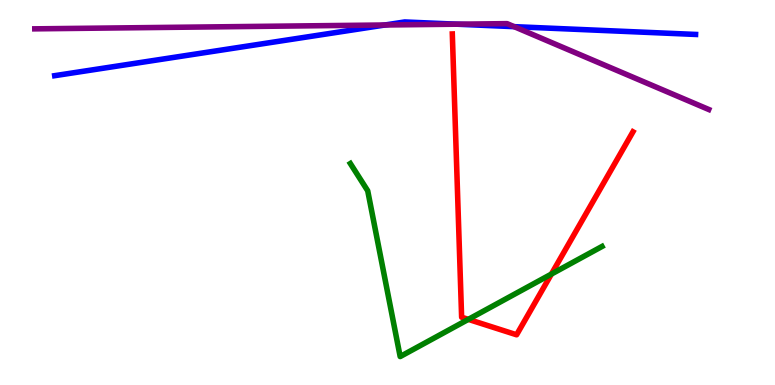[{'lines': ['blue', 'red'], 'intersections': []}, {'lines': ['green', 'red'], 'intersections': [{'x': 6.04, 'y': 1.7}, {'x': 7.11, 'y': 2.88}]}, {'lines': ['purple', 'red'], 'intersections': []}, {'lines': ['blue', 'green'], 'intersections': []}, {'lines': ['blue', 'purple'], 'intersections': [{'x': 4.97, 'y': 9.35}, {'x': 5.89, 'y': 9.37}, {'x': 6.63, 'y': 9.31}]}, {'lines': ['green', 'purple'], 'intersections': []}]